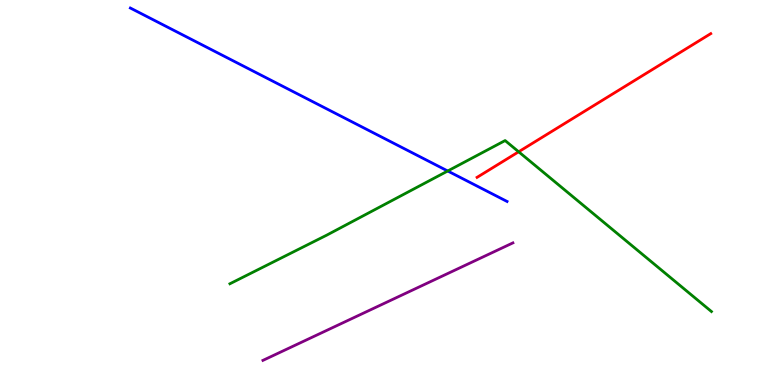[{'lines': ['blue', 'red'], 'intersections': []}, {'lines': ['green', 'red'], 'intersections': [{'x': 6.69, 'y': 6.06}]}, {'lines': ['purple', 'red'], 'intersections': []}, {'lines': ['blue', 'green'], 'intersections': [{'x': 5.78, 'y': 5.56}]}, {'lines': ['blue', 'purple'], 'intersections': []}, {'lines': ['green', 'purple'], 'intersections': []}]